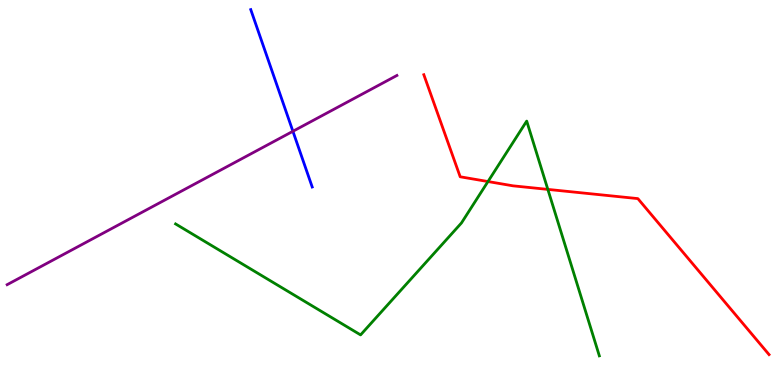[{'lines': ['blue', 'red'], 'intersections': []}, {'lines': ['green', 'red'], 'intersections': [{'x': 6.3, 'y': 5.28}, {'x': 7.07, 'y': 5.08}]}, {'lines': ['purple', 'red'], 'intersections': []}, {'lines': ['blue', 'green'], 'intersections': []}, {'lines': ['blue', 'purple'], 'intersections': [{'x': 3.78, 'y': 6.59}]}, {'lines': ['green', 'purple'], 'intersections': []}]